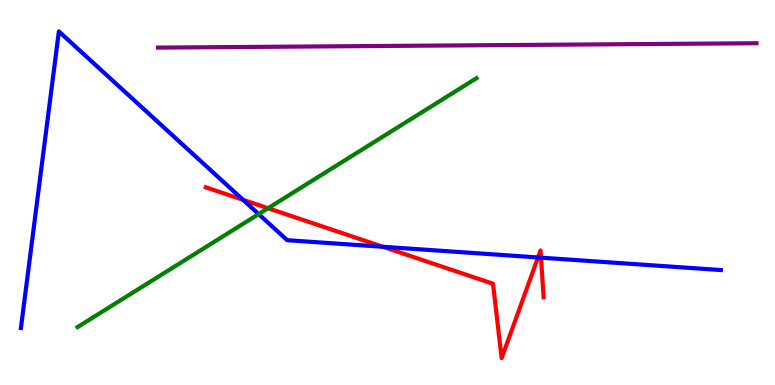[{'lines': ['blue', 'red'], 'intersections': [{'x': 3.14, 'y': 4.81}, {'x': 4.94, 'y': 3.59}, {'x': 6.94, 'y': 3.31}, {'x': 6.98, 'y': 3.31}]}, {'lines': ['green', 'red'], 'intersections': [{'x': 3.46, 'y': 4.59}]}, {'lines': ['purple', 'red'], 'intersections': []}, {'lines': ['blue', 'green'], 'intersections': [{'x': 3.34, 'y': 4.44}]}, {'lines': ['blue', 'purple'], 'intersections': []}, {'lines': ['green', 'purple'], 'intersections': []}]